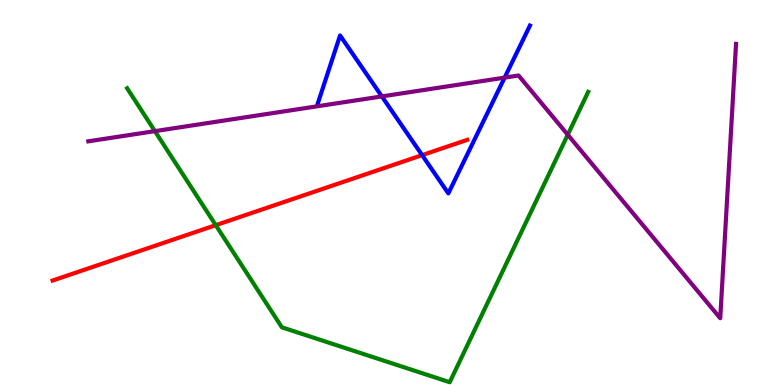[{'lines': ['blue', 'red'], 'intersections': [{'x': 5.45, 'y': 5.97}]}, {'lines': ['green', 'red'], 'intersections': [{'x': 2.78, 'y': 4.15}]}, {'lines': ['purple', 'red'], 'intersections': []}, {'lines': ['blue', 'green'], 'intersections': []}, {'lines': ['blue', 'purple'], 'intersections': [{'x': 4.93, 'y': 7.5}, {'x': 6.51, 'y': 7.98}]}, {'lines': ['green', 'purple'], 'intersections': [{'x': 2.0, 'y': 6.59}, {'x': 7.33, 'y': 6.5}]}]